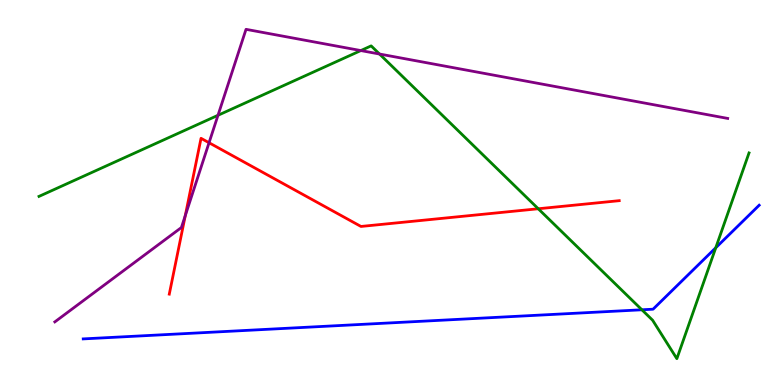[{'lines': ['blue', 'red'], 'intersections': []}, {'lines': ['green', 'red'], 'intersections': [{'x': 6.95, 'y': 4.58}]}, {'lines': ['purple', 'red'], 'intersections': [{'x': 2.39, 'y': 4.4}, {'x': 2.7, 'y': 6.29}]}, {'lines': ['blue', 'green'], 'intersections': [{'x': 8.28, 'y': 1.95}, {'x': 9.24, 'y': 3.56}]}, {'lines': ['blue', 'purple'], 'intersections': []}, {'lines': ['green', 'purple'], 'intersections': [{'x': 2.81, 'y': 7.01}, {'x': 4.66, 'y': 8.69}, {'x': 4.9, 'y': 8.6}]}]